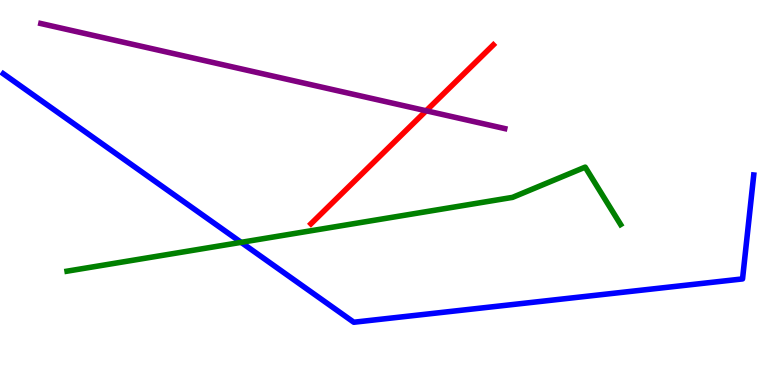[{'lines': ['blue', 'red'], 'intersections': []}, {'lines': ['green', 'red'], 'intersections': []}, {'lines': ['purple', 'red'], 'intersections': [{'x': 5.5, 'y': 7.12}]}, {'lines': ['blue', 'green'], 'intersections': [{'x': 3.11, 'y': 3.71}]}, {'lines': ['blue', 'purple'], 'intersections': []}, {'lines': ['green', 'purple'], 'intersections': []}]